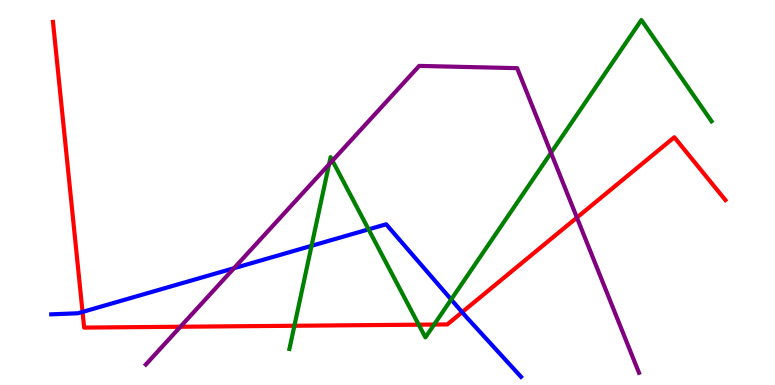[{'lines': ['blue', 'red'], 'intersections': [{'x': 1.07, 'y': 1.9}, {'x': 5.96, 'y': 1.89}]}, {'lines': ['green', 'red'], 'intersections': [{'x': 3.8, 'y': 1.54}, {'x': 5.4, 'y': 1.57}, {'x': 5.6, 'y': 1.57}]}, {'lines': ['purple', 'red'], 'intersections': [{'x': 2.33, 'y': 1.51}, {'x': 7.44, 'y': 4.35}]}, {'lines': ['blue', 'green'], 'intersections': [{'x': 4.02, 'y': 3.61}, {'x': 4.76, 'y': 4.04}, {'x': 5.82, 'y': 2.22}]}, {'lines': ['blue', 'purple'], 'intersections': [{'x': 3.02, 'y': 3.03}]}, {'lines': ['green', 'purple'], 'intersections': [{'x': 4.25, 'y': 5.73}, {'x': 4.29, 'y': 5.83}, {'x': 7.11, 'y': 6.03}]}]